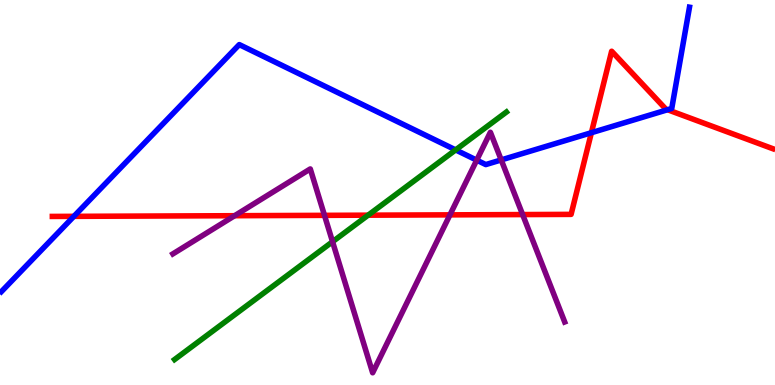[{'lines': ['blue', 'red'], 'intersections': [{'x': 0.953, 'y': 4.38}, {'x': 7.63, 'y': 6.55}, {'x': 8.61, 'y': 7.15}]}, {'lines': ['green', 'red'], 'intersections': [{'x': 4.75, 'y': 4.41}]}, {'lines': ['purple', 'red'], 'intersections': [{'x': 3.03, 'y': 4.4}, {'x': 4.19, 'y': 4.41}, {'x': 5.81, 'y': 4.42}, {'x': 6.74, 'y': 4.43}]}, {'lines': ['blue', 'green'], 'intersections': [{'x': 5.88, 'y': 6.11}]}, {'lines': ['blue', 'purple'], 'intersections': [{'x': 6.15, 'y': 5.84}, {'x': 6.47, 'y': 5.85}]}, {'lines': ['green', 'purple'], 'intersections': [{'x': 4.29, 'y': 3.72}]}]